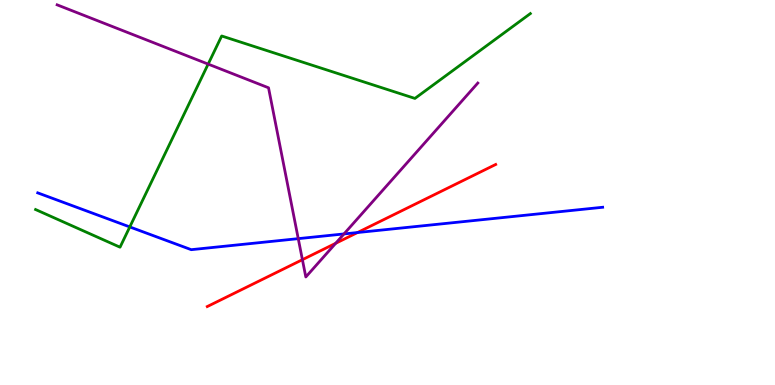[{'lines': ['blue', 'red'], 'intersections': [{'x': 4.61, 'y': 3.96}]}, {'lines': ['green', 'red'], 'intersections': []}, {'lines': ['purple', 'red'], 'intersections': [{'x': 3.9, 'y': 3.25}, {'x': 4.33, 'y': 3.68}]}, {'lines': ['blue', 'green'], 'intersections': [{'x': 1.67, 'y': 4.11}]}, {'lines': ['blue', 'purple'], 'intersections': [{'x': 3.85, 'y': 3.8}, {'x': 4.44, 'y': 3.92}]}, {'lines': ['green', 'purple'], 'intersections': [{'x': 2.69, 'y': 8.34}]}]